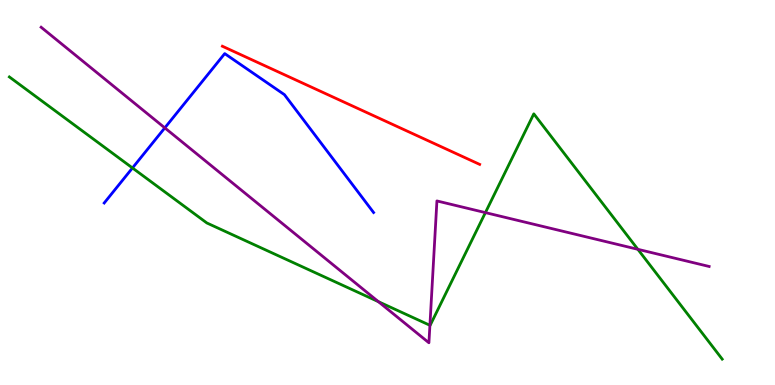[{'lines': ['blue', 'red'], 'intersections': []}, {'lines': ['green', 'red'], 'intersections': []}, {'lines': ['purple', 'red'], 'intersections': []}, {'lines': ['blue', 'green'], 'intersections': [{'x': 1.71, 'y': 5.64}]}, {'lines': ['blue', 'purple'], 'intersections': [{'x': 2.13, 'y': 6.68}]}, {'lines': ['green', 'purple'], 'intersections': [{'x': 4.88, 'y': 2.16}, {'x': 5.55, 'y': 1.55}, {'x': 6.26, 'y': 4.48}, {'x': 8.23, 'y': 3.52}]}]